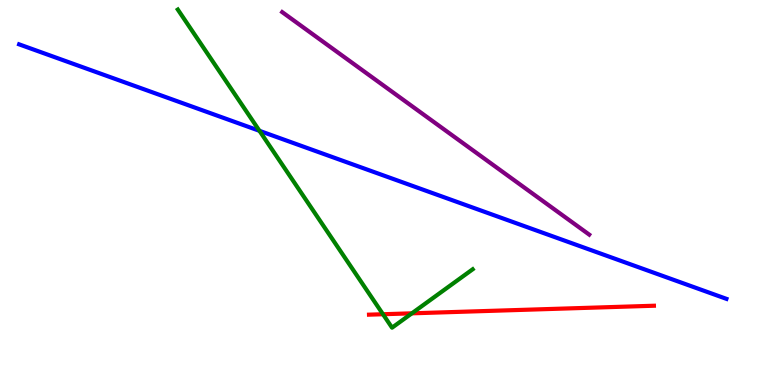[{'lines': ['blue', 'red'], 'intersections': []}, {'lines': ['green', 'red'], 'intersections': [{'x': 4.94, 'y': 1.84}, {'x': 5.31, 'y': 1.86}]}, {'lines': ['purple', 'red'], 'intersections': []}, {'lines': ['blue', 'green'], 'intersections': [{'x': 3.35, 'y': 6.6}]}, {'lines': ['blue', 'purple'], 'intersections': []}, {'lines': ['green', 'purple'], 'intersections': []}]